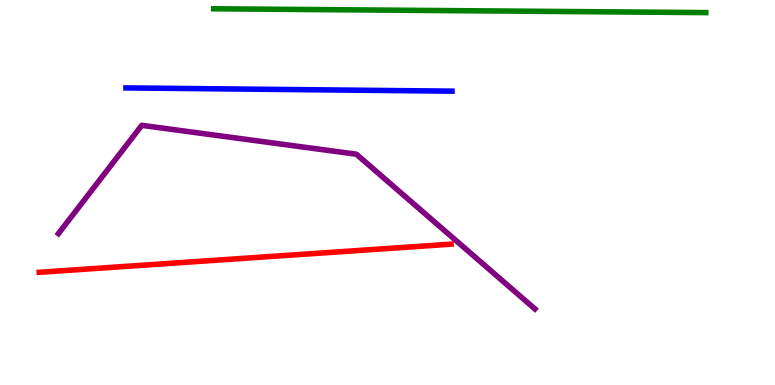[{'lines': ['blue', 'red'], 'intersections': []}, {'lines': ['green', 'red'], 'intersections': []}, {'lines': ['purple', 'red'], 'intersections': []}, {'lines': ['blue', 'green'], 'intersections': []}, {'lines': ['blue', 'purple'], 'intersections': []}, {'lines': ['green', 'purple'], 'intersections': []}]